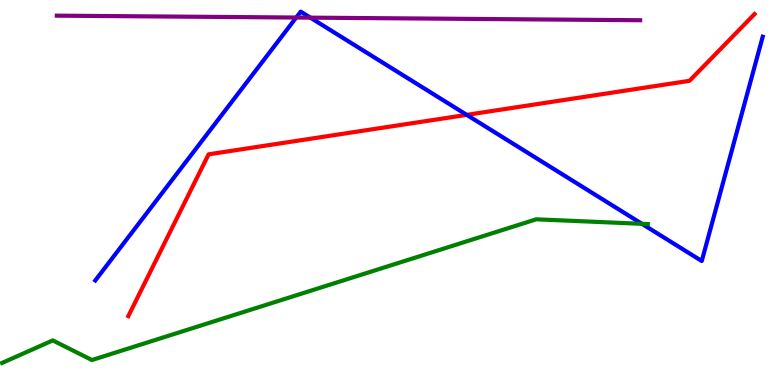[{'lines': ['blue', 'red'], 'intersections': [{'x': 6.02, 'y': 7.02}]}, {'lines': ['green', 'red'], 'intersections': []}, {'lines': ['purple', 'red'], 'intersections': []}, {'lines': ['blue', 'green'], 'intersections': [{'x': 8.28, 'y': 4.19}]}, {'lines': ['blue', 'purple'], 'intersections': [{'x': 3.82, 'y': 9.54}, {'x': 4.0, 'y': 9.54}]}, {'lines': ['green', 'purple'], 'intersections': []}]